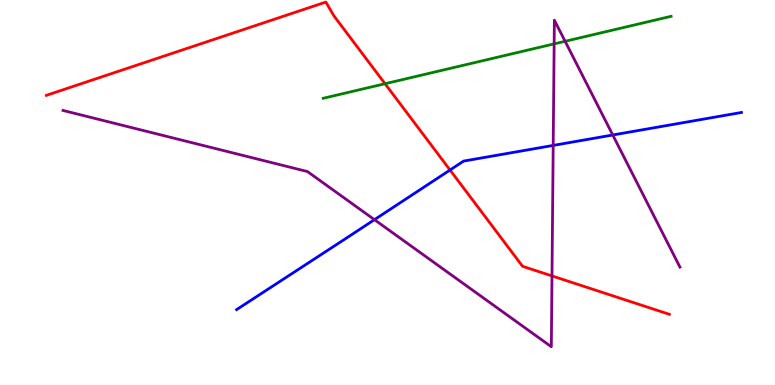[{'lines': ['blue', 'red'], 'intersections': [{'x': 5.81, 'y': 5.58}]}, {'lines': ['green', 'red'], 'intersections': [{'x': 4.97, 'y': 7.83}]}, {'lines': ['purple', 'red'], 'intersections': [{'x': 7.12, 'y': 2.83}]}, {'lines': ['blue', 'green'], 'intersections': []}, {'lines': ['blue', 'purple'], 'intersections': [{'x': 4.83, 'y': 4.29}, {'x': 7.14, 'y': 6.22}, {'x': 7.91, 'y': 6.49}]}, {'lines': ['green', 'purple'], 'intersections': [{'x': 7.15, 'y': 8.86}, {'x': 7.29, 'y': 8.93}]}]